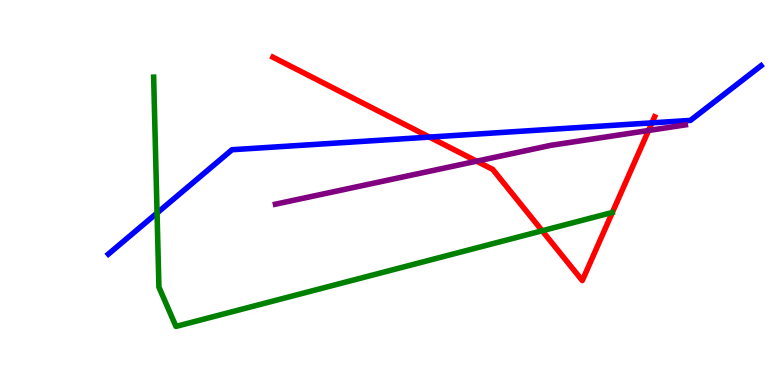[{'lines': ['blue', 'red'], 'intersections': [{'x': 5.54, 'y': 6.44}, {'x': 8.41, 'y': 6.81}]}, {'lines': ['green', 'red'], 'intersections': [{'x': 7.0, 'y': 4.01}]}, {'lines': ['purple', 'red'], 'intersections': [{'x': 6.15, 'y': 5.81}, {'x': 8.37, 'y': 6.61}]}, {'lines': ['blue', 'green'], 'intersections': [{'x': 2.03, 'y': 4.47}]}, {'lines': ['blue', 'purple'], 'intersections': []}, {'lines': ['green', 'purple'], 'intersections': []}]